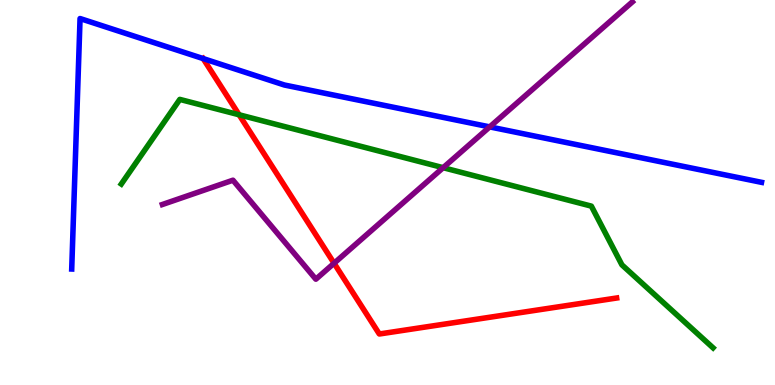[{'lines': ['blue', 'red'], 'intersections': [{'x': 2.62, 'y': 8.48}]}, {'lines': ['green', 'red'], 'intersections': [{'x': 3.09, 'y': 7.02}]}, {'lines': ['purple', 'red'], 'intersections': [{'x': 4.31, 'y': 3.16}]}, {'lines': ['blue', 'green'], 'intersections': []}, {'lines': ['blue', 'purple'], 'intersections': [{'x': 6.32, 'y': 6.7}]}, {'lines': ['green', 'purple'], 'intersections': [{'x': 5.72, 'y': 5.64}]}]